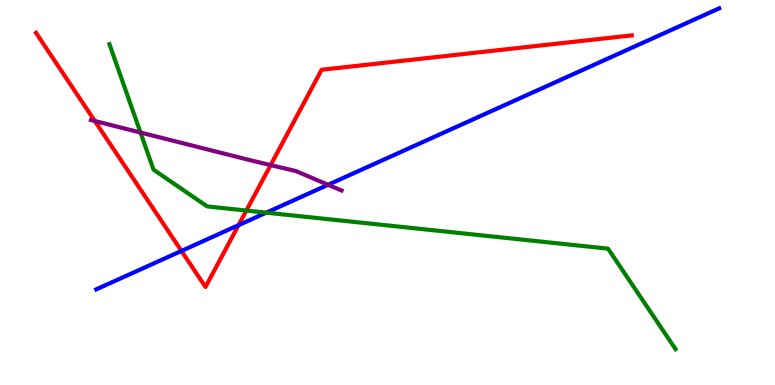[{'lines': ['blue', 'red'], 'intersections': [{'x': 2.34, 'y': 3.48}, {'x': 3.08, 'y': 4.15}]}, {'lines': ['green', 'red'], 'intersections': [{'x': 3.18, 'y': 4.53}]}, {'lines': ['purple', 'red'], 'intersections': [{'x': 1.22, 'y': 6.86}, {'x': 3.49, 'y': 5.71}]}, {'lines': ['blue', 'green'], 'intersections': [{'x': 3.44, 'y': 4.48}]}, {'lines': ['blue', 'purple'], 'intersections': [{'x': 4.23, 'y': 5.2}]}, {'lines': ['green', 'purple'], 'intersections': [{'x': 1.81, 'y': 6.56}]}]